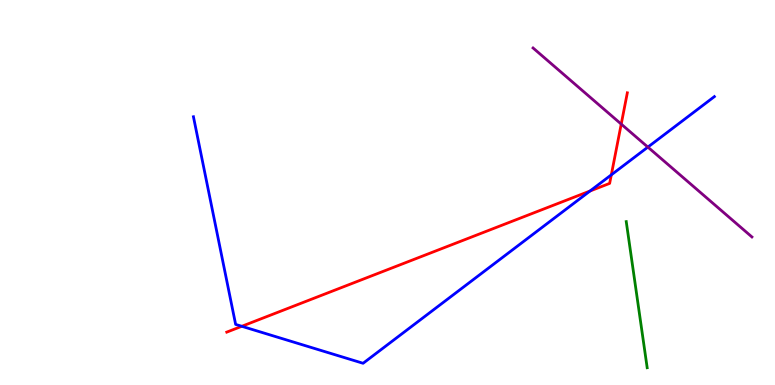[{'lines': ['blue', 'red'], 'intersections': [{'x': 3.12, 'y': 1.52}, {'x': 7.61, 'y': 5.04}, {'x': 7.89, 'y': 5.46}]}, {'lines': ['green', 'red'], 'intersections': []}, {'lines': ['purple', 'red'], 'intersections': [{'x': 8.02, 'y': 6.78}]}, {'lines': ['blue', 'green'], 'intersections': []}, {'lines': ['blue', 'purple'], 'intersections': [{'x': 8.36, 'y': 6.18}]}, {'lines': ['green', 'purple'], 'intersections': []}]